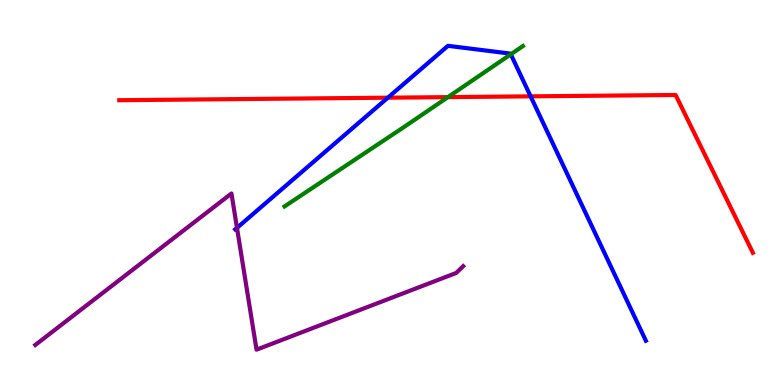[{'lines': ['blue', 'red'], 'intersections': [{'x': 5.0, 'y': 7.46}, {'x': 6.85, 'y': 7.5}]}, {'lines': ['green', 'red'], 'intersections': [{'x': 5.78, 'y': 7.48}]}, {'lines': ['purple', 'red'], 'intersections': []}, {'lines': ['blue', 'green'], 'intersections': [{'x': 6.59, 'y': 8.59}]}, {'lines': ['blue', 'purple'], 'intersections': [{'x': 3.06, 'y': 4.08}]}, {'lines': ['green', 'purple'], 'intersections': []}]